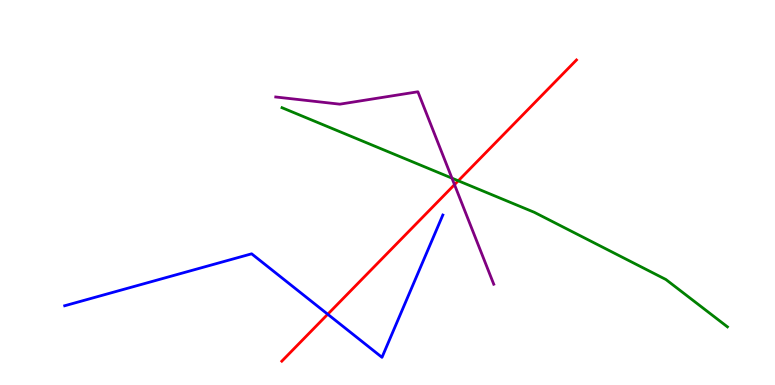[{'lines': ['blue', 'red'], 'intersections': [{'x': 4.23, 'y': 1.84}]}, {'lines': ['green', 'red'], 'intersections': [{'x': 5.91, 'y': 5.3}]}, {'lines': ['purple', 'red'], 'intersections': [{'x': 5.86, 'y': 5.2}]}, {'lines': ['blue', 'green'], 'intersections': []}, {'lines': ['blue', 'purple'], 'intersections': []}, {'lines': ['green', 'purple'], 'intersections': [{'x': 5.83, 'y': 5.37}]}]